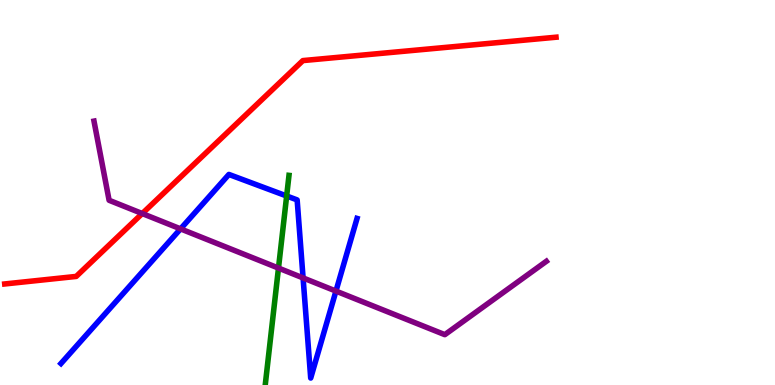[{'lines': ['blue', 'red'], 'intersections': []}, {'lines': ['green', 'red'], 'intersections': []}, {'lines': ['purple', 'red'], 'intersections': [{'x': 1.84, 'y': 4.45}]}, {'lines': ['blue', 'green'], 'intersections': [{'x': 3.7, 'y': 4.91}]}, {'lines': ['blue', 'purple'], 'intersections': [{'x': 2.33, 'y': 4.06}, {'x': 3.91, 'y': 2.78}, {'x': 4.33, 'y': 2.44}]}, {'lines': ['green', 'purple'], 'intersections': [{'x': 3.59, 'y': 3.04}]}]